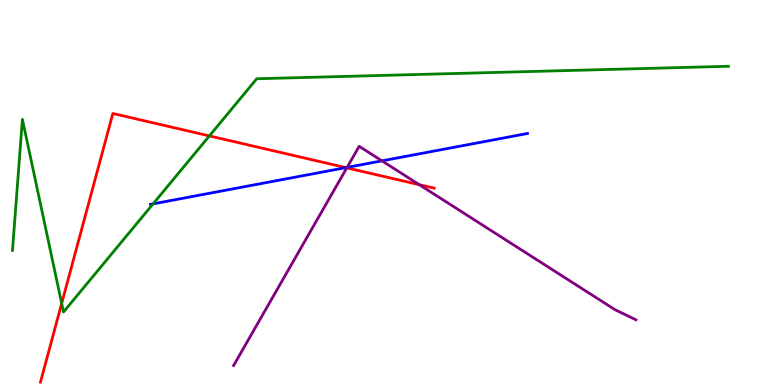[{'lines': ['blue', 'red'], 'intersections': [{'x': 4.46, 'y': 5.65}]}, {'lines': ['green', 'red'], 'intersections': [{'x': 0.796, 'y': 2.12}, {'x': 2.7, 'y': 6.47}]}, {'lines': ['purple', 'red'], 'intersections': [{'x': 4.48, 'y': 5.64}, {'x': 5.41, 'y': 5.2}]}, {'lines': ['blue', 'green'], 'intersections': [{'x': 1.98, 'y': 4.7}]}, {'lines': ['blue', 'purple'], 'intersections': [{'x': 4.48, 'y': 5.65}, {'x': 4.93, 'y': 5.82}]}, {'lines': ['green', 'purple'], 'intersections': []}]